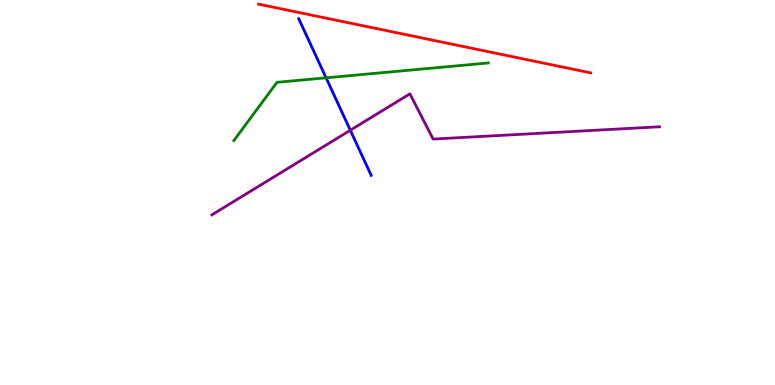[{'lines': ['blue', 'red'], 'intersections': []}, {'lines': ['green', 'red'], 'intersections': []}, {'lines': ['purple', 'red'], 'intersections': []}, {'lines': ['blue', 'green'], 'intersections': [{'x': 4.21, 'y': 7.98}]}, {'lines': ['blue', 'purple'], 'intersections': [{'x': 4.52, 'y': 6.62}]}, {'lines': ['green', 'purple'], 'intersections': []}]